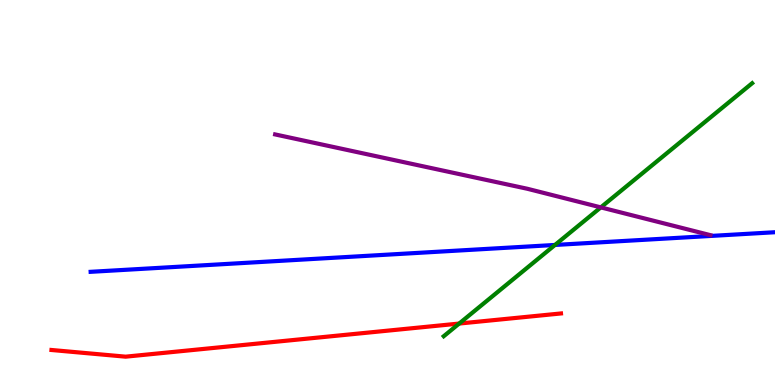[{'lines': ['blue', 'red'], 'intersections': []}, {'lines': ['green', 'red'], 'intersections': [{'x': 5.92, 'y': 1.6}]}, {'lines': ['purple', 'red'], 'intersections': []}, {'lines': ['blue', 'green'], 'intersections': [{'x': 7.16, 'y': 3.64}]}, {'lines': ['blue', 'purple'], 'intersections': []}, {'lines': ['green', 'purple'], 'intersections': [{'x': 7.75, 'y': 4.61}]}]